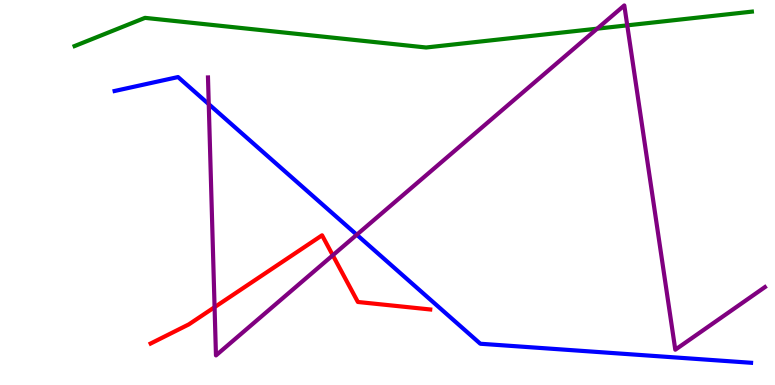[{'lines': ['blue', 'red'], 'intersections': []}, {'lines': ['green', 'red'], 'intersections': []}, {'lines': ['purple', 'red'], 'intersections': [{'x': 2.77, 'y': 2.02}, {'x': 4.29, 'y': 3.37}]}, {'lines': ['blue', 'green'], 'intersections': []}, {'lines': ['blue', 'purple'], 'intersections': [{'x': 2.69, 'y': 7.29}, {'x': 4.6, 'y': 3.9}]}, {'lines': ['green', 'purple'], 'intersections': [{'x': 7.71, 'y': 9.26}, {'x': 8.09, 'y': 9.34}]}]